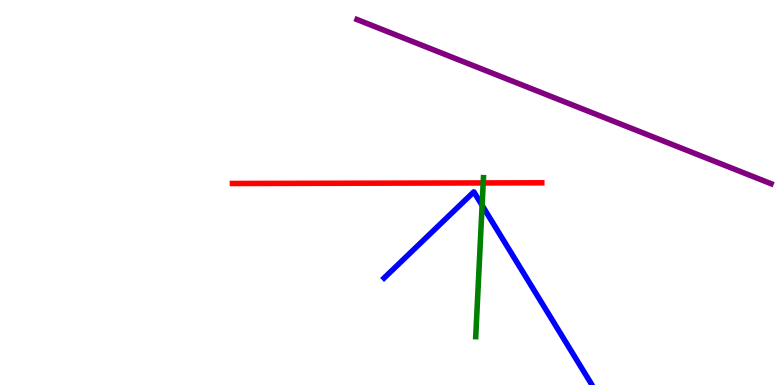[{'lines': ['blue', 'red'], 'intersections': []}, {'lines': ['green', 'red'], 'intersections': [{'x': 6.23, 'y': 5.25}]}, {'lines': ['purple', 'red'], 'intersections': []}, {'lines': ['blue', 'green'], 'intersections': [{'x': 6.22, 'y': 4.67}]}, {'lines': ['blue', 'purple'], 'intersections': []}, {'lines': ['green', 'purple'], 'intersections': []}]